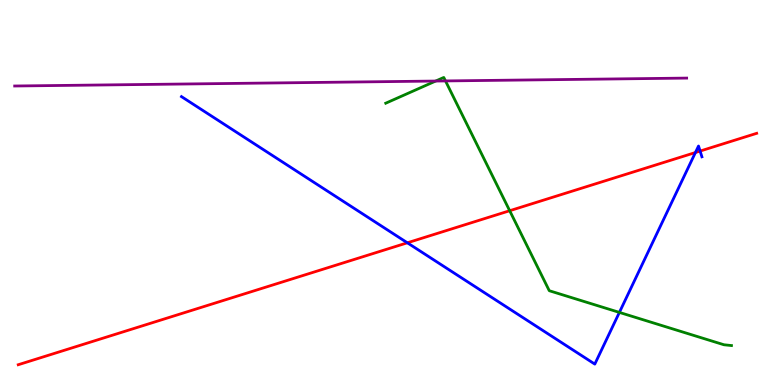[{'lines': ['blue', 'red'], 'intersections': [{'x': 5.26, 'y': 3.69}, {'x': 8.97, 'y': 6.04}, {'x': 9.03, 'y': 6.08}]}, {'lines': ['green', 'red'], 'intersections': [{'x': 6.58, 'y': 4.53}]}, {'lines': ['purple', 'red'], 'intersections': []}, {'lines': ['blue', 'green'], 'intersections': [{'x': 7.99, 'y': 1.89}]}, {'lines': ['blue', 'purple'], 'intersections': []}, {'lines': ['green', 'purple'], 'intersections': [{'x': 5.62, 'y': 7.89}, {'x': 5.75, 'y': 7.9}]}]